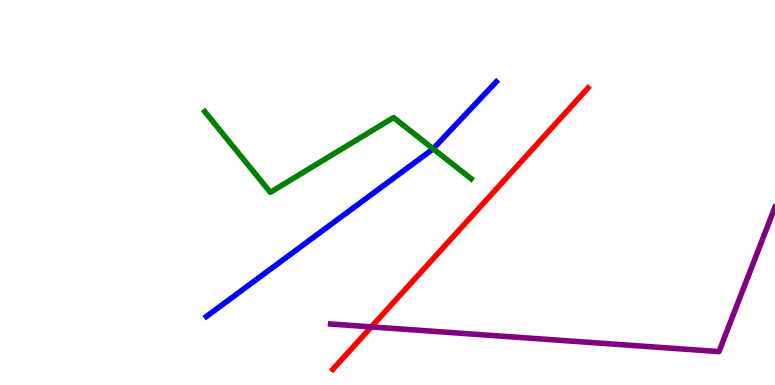[{'lines': ['blue', 'red'], 'intersections': []}, {'lines': ['green', 'red'], 'intersections': []}, {'lines': ['purple', 'red'], 'intersections': [{'x': 4.79, 'y': 1.51}]}, {'lines': ['blue', 'green'], 'intersections': [{'x': 5.59, 'y': 6.14}]}, {'lines': ['blue', 'purple'], 'intersections': []}, {'lines': ['green', 'purple'], 'intersections': []}]